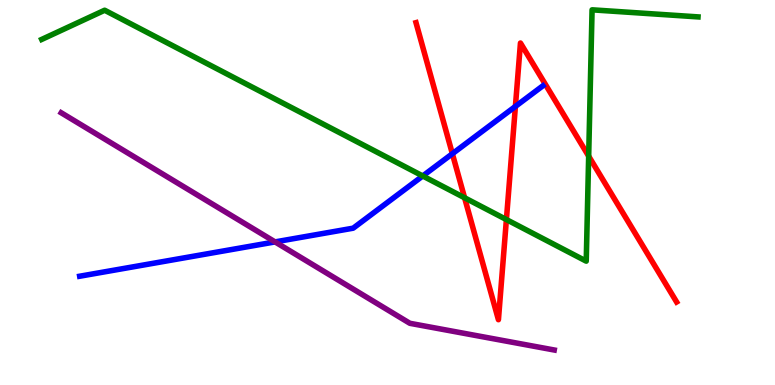[{'lines': ['blue', 'red'], 'intersections': [{'x': 5.84, 'y': 6.01}, {'x': 6.65, 'y': 7.24}]}, {'lines': ['green', 'red'], 'intersections': [{'x': 5.99, 'y': 4.86}, {'x': 6.53, 'y': 4.3}, {'x': 7.6, 'y': 5.94}]}, {'lines': ['purple', 'red'], 'intersections': []}, {'lines': ['blue', 'green'], 'intersections': [{'x': 5.45, 'y': 5.43}]}, {'lines': ['blue', 'purple'], 'intersections': [{'x': 3.55, 'y': 3.72}]}, {'lines': ['green', 'purple'], 'intersections': []}]